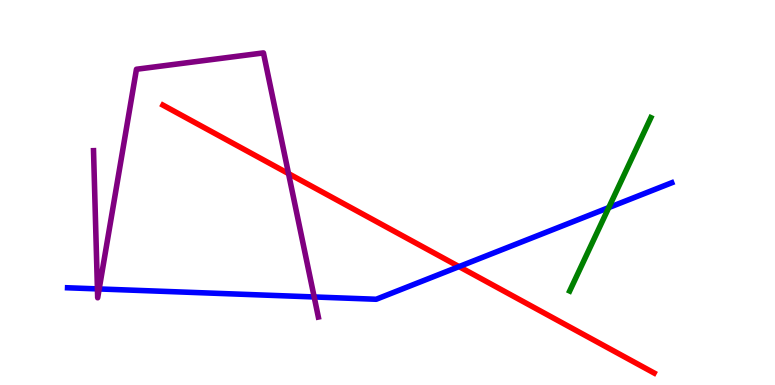[{'lines': ['blue', 'red'], 'intersections': [{'x': 5.92, 'y': 3.08}]}, {'lines': ['green', 'red'], 'intersections': []}, {'lines': ['purple', 'red'], 'intersections': [{'x': 3.72, 'y': 5.49}]}, {'lines': ['blue', 'green'], 'intersections': [{'x': 7.85, 'y': 4.61}]}, {'lines': ['blue', 'purple'], 'intersections': [{'x': 1.26, 'y': 2.5}, {'x': 1.28, 'y': 2.49}, {'x': 4.05, 'y': 2.29}]}, {'lines': ['green', 'purple'], 'intersections': []}]